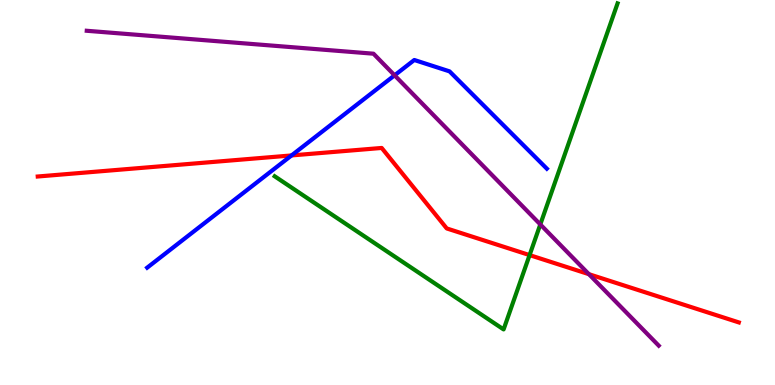[{'lines': ['blue', 'red'], 'intersections': [{'x': 3.76, 'y': 5.96}]}, {'lines': ['green', 'red'], 'intersections': [{'x': 6.83, 'y': 3.37}]}, {'lines': ['purple', 'red'], 'intersections': [{'x': 7.6, 'y': 2.88}]}, {'lines': ['blue', 'green'], 'intersections': []}, {'lines': ['blue', 'purple'], 'intersections': [{'x': 5.09, 'y': 8.04}]}, {'lines': ['green', 'purple'], 'intersections': [{'x': 6.97, 'y': 4.17}]}]